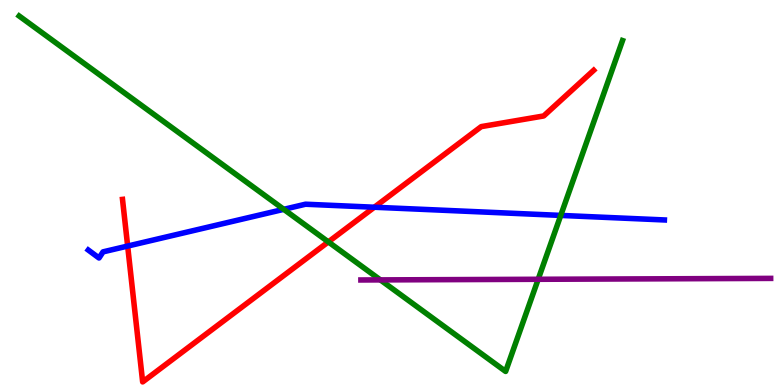[{'lines': ['blue', 'red'], 'intersections': [{'x': 1.65, 'y': 3.61}, {'x': 4.83, 'y': 4.62}]}, {'lines': ['green', 'red'], 'intersections': [{'x': 4.24, 'y': 3.72}]}, {'lines': ['purple', 'red'], 'intersections': []}, {'lines': ['blue', 'green'], 'intersections': [{'x': 3.66, 'y': 4.56}, {'x': 7.24, 'y': 4.4}]}, {'lines': ['blue', 'purple'], 'intersections': []}, {'lines': ['green', 'purple'], 'intersections': [{'x': 4.91, 'y': 2.73}, {'x': 6.94, 'y': 2.75}]}]